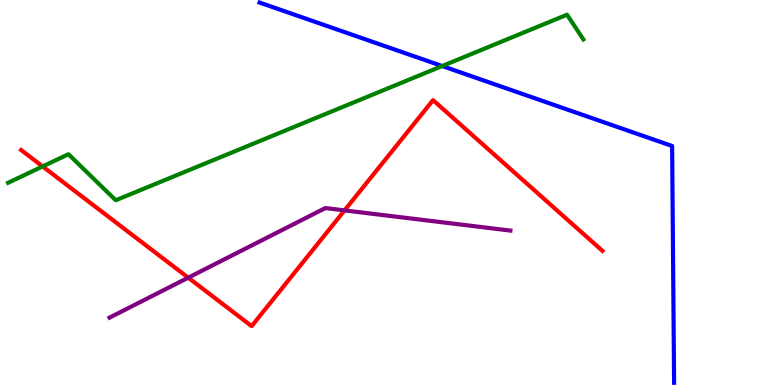[{'lines': ['blue', 'red'], 'intersections': []}, {'lines': ['green', 'red'], 'intersections': [{'x': 0.55, 'y': 5.68}]}, {'lines': ['purple', 'red'], 'intersections': [{'x': 2.43, 'y': 2.79}, {'x': 4.45, 'y': 4.54}]}, {'lines': ['blue', 'green'], 'intersections': [{'x': 5.71, 'y': 8.28}]}, {'lines': ['blue', 'purple'], 'intersections': []}, {'lines': ['green', 'purple'], 'intersections': []}]